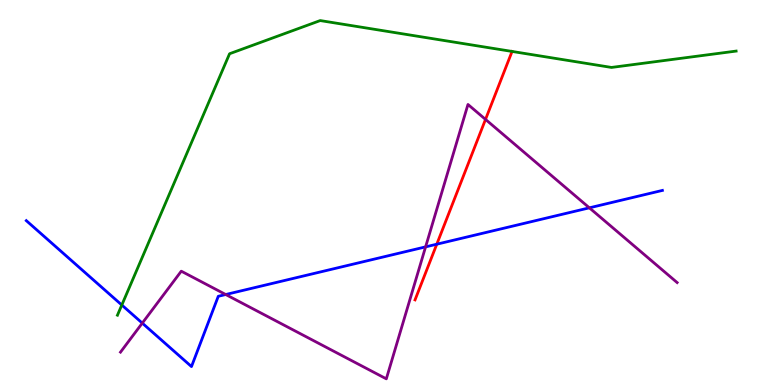[{'lines': ['blue', 'red'], 'intersections': [{'x': 5.64, 'y': 3.66}]}, {'lines': ['green', 'red'], 'intersections': []}, {'lines': ['purple', 'red'], 'intersections': [{'x': 6.26, 'y': 6.9}]}, {'lines': ['blue', 'green'], 'intersections': [{'x': 1.57, 'y': 2.08}]}, {'lines': ['blue', 'purple'], 'intersections': [{'x': 1.84, 'y': 1.61}, {'x': 2.91, 'y': 2.35}, {'x': 5.49, 'y': 3.59}, {'x': 7.6, 'y': 4.6}]}, {'lines': ['green', 'purple'], 'intersections': []}]